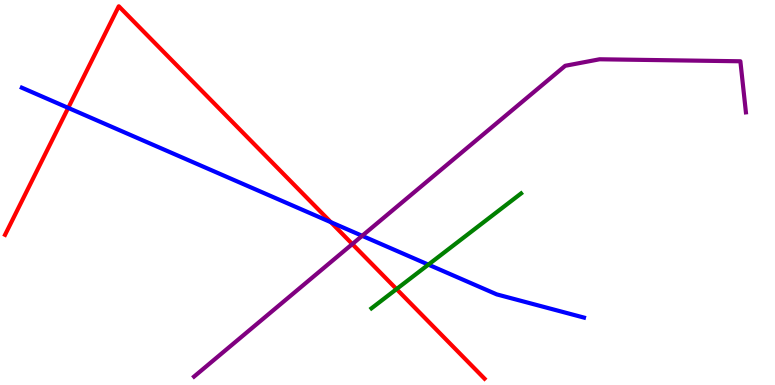[{'lines': ['blue', 'red'], 'intersections': [{'x': 0.88, 'y': 7.2}, {'x': 4.27, 'y': 4.23}]}, {'lines': ['green', 'red'], 'intersections': [{'x': 5.12, 'y': 2.49}]}, {'lines': ['purple', 'red'], 'intersections': [{'x': 4.55, 'y': 3.66}]}, {'lines': ['blue', 'green'], 'intersections': [{'x': 5.53, 'y': 3.13}]}, {'lines': ['blue', 'purple'], 'intersections': [{'x': 4.67, 'y': 3.88}]}, {'lines': ['green', 'purple'], 'intersections': []}]